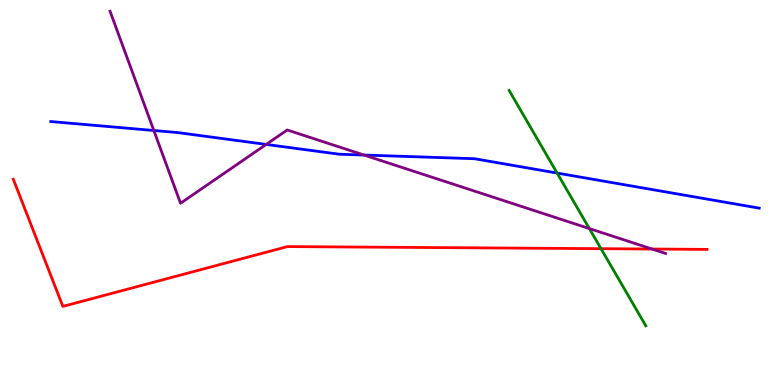[{'lines': ['blue', 'red'], 'intersections': []}, {'lines': ['green', 'red'], 'intersections': [{'x': 7.76, 'y': 3.54}]}, {'lines': ['purple', 'red'], 'intersections': [{'x': 8.41, 'y': 3.53}]}, {'lines': ['blue', 'green'], 'intersections': [{'x': 7.19, 'y': 5.51}]}, {'lines': ['blue', 'purple'], 'intersections': [{'x': 1.99, 'y': 6.61}, {'x': 3.43, 'y': 6.25}, {'x': 4.7, 'y': 5.97}]}, {'lines': ['green', 'purple'], 'intersections': [{'x': 7.6, 'y': 4.06}]}]